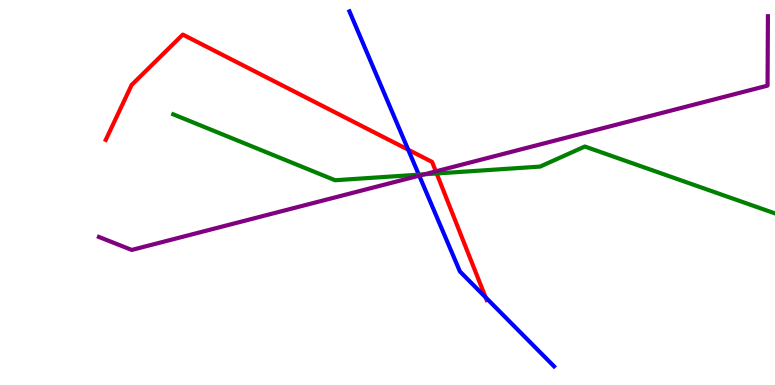[{'lines': ['blue', 'red'], 'intersections': [{'x': 5.27, 'y': 6.11}, {'x': 6.27, 'y': 2.28}]}, {'lines': ['green', 'red'], 'intersections': [{'x': 5.63, 'y': 5.49}]}, {'lines': ['purple', 'red'], 'intersections': [{'x': 5.62, 'y': 5.55}]}, {'lines': ['blue', 'green'], 'intersections': [{'x': 5.4, 'y': 5.46}]}, {'lines': ['blue', 'purple'], 'intersections': [{'x': 5.41, 'y': 5.44}]}, {'lines': ['green', 'purple'], 'intersections': [{'x': 5.48, 'y': 5.47}]}]